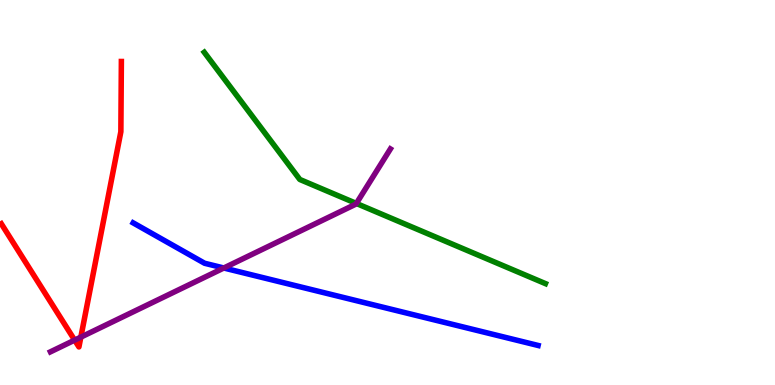[{'lines': ['blue', 'red'], 'intersections': []}, {'lines': ['green', 'red'], 'intersections': []}, {'lines': ['purple', 'red'], 'intersections': [{'x': 0.963, 'y': 1.17}, {'x': 1.04, 'y': 1.24}]}, {'lines': ['blue', 'green'], 'intersections': []}, {'lines': ['blue', 'purple'], 'intersections': [{'x': 2.89, 'y': 3.04}]}, {'lines': ['green', 'purple'], 'intersections': [{'x': 4.6, 'y': 4.72}]}]